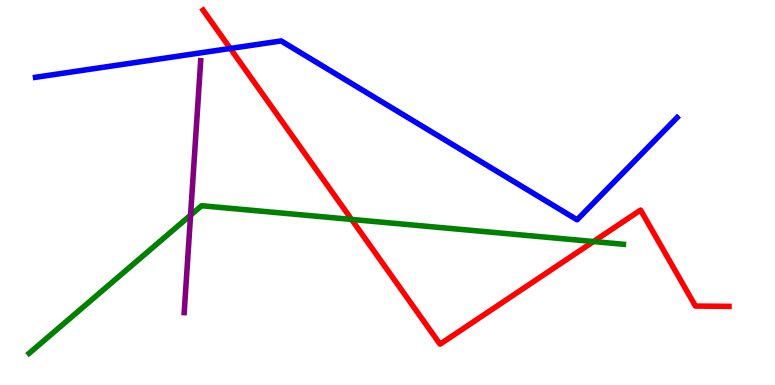[{'lines': ['blue', 'red'], 'intersections': [{'x': 2.97, 'y': 8.74}]}, {'lines': ['green', 'red'], 'intersections': [{'x': 4.54, 'y': 4.3}, {'x': 7.66, 'y': 3.73}]}, {'lines': ['purple', 'red'], 'intersections': []}, {'lines': ['blue', 'green'], 'intersections': []}, {'lines': ['blue', 'purple'], 'intersections': []}, {'lines': ['green', 'purple'], 'intersections': [{'x': 2.46, 'y': 4.41}]}]